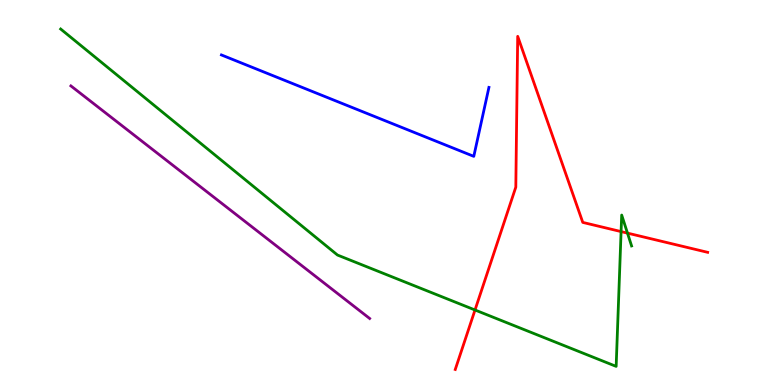[{'lines': ['blue', 'red'], 'intersections': []}, {'lines': ['green', 'red'], 'intersections': [{'x': 6.13, 'y': 1.95}, {'x': 8.01, 'y': 3.98}, {'x': 8.1, 'y': 3.94}]}, {'lines': ['purple', 'red'], 'intersections': []}, {'lines': ['blue', 'green'], 'intersections': []}, {'lines': ['blue', 'purple'], 'intersections': []}, {'lines': ['green', 'purple'], 'intersections': []}]